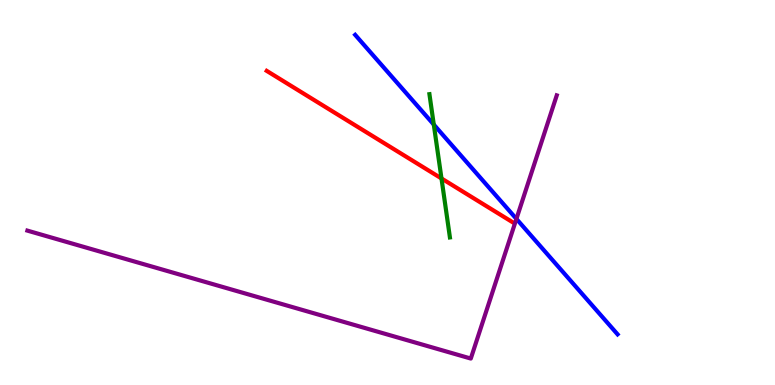[{'lines': ['blue', 'red'], 'intersections': []}, {'lines': ['green', 'red'], 'intersections': [{'x': 5.7, 'y': 5.36}]}, {'lines': ['purple', 'red'], 'intersections': []}, {'lines': ['blue', 'green'], 'intersections': [{'x': 5.6, 'y': 6.76}]}, {'lines': ['blue', 'purple'], 'intersections': [{'x': 6.66, 'y': 4.31}]}, {'lines': ['green', 'purple'], 'intersections': []}]